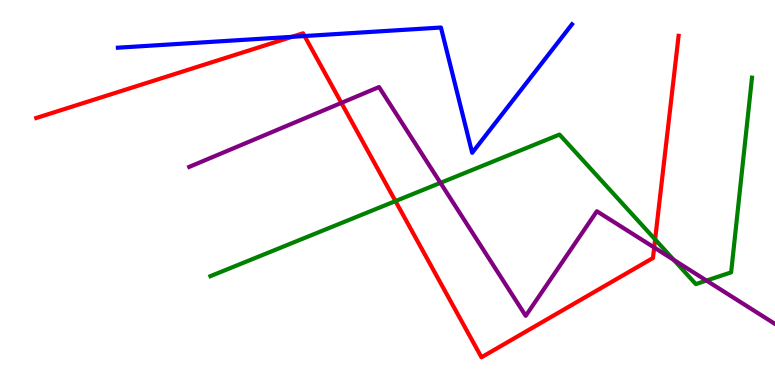[{'lines': ['blue', 'red'], 'intersections': [{'x': 3.77, 'y': 9.04}, {'x': 3.93, 'y': 9.06}]}, {'lines': ['green', 'red'], 'intersections': [{'x': 5.1, 'y': 4.78}, {'x': 8.45, 'y': 3.78}]}, {'lines': ['purple', 'red'], 'intersections': [{'x': 4.4, 'y': 7.33}, {'x': 8.44, 'y': 3.57}]}, {'lines': ['blue', 'green'], 'intersections': []}, {'lines': ['blue', 'purple'], 'intersections': []}, {'lines': ['green', 'purple'], 'intersections': [{'x': 5.68, 'y': 5.25}, {'x': 8.69, 'y': 3.25}, {'x': 9.12, 'y': 2.71}]}]